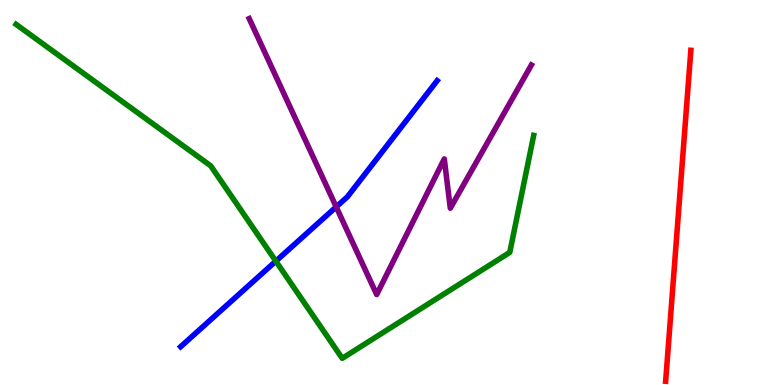[{'lines': ['blue', 'red'], 'intersections': []}, {'lines': ['green', 'red'], 'intersections': []}, {'lines': ['purple', 'red'], 'intersections': []}, {'lines': ['blue', 'green'], 'intersections': [{'x': 3.56, 'y': 3.22}]}, {'lines': ['blue', 'purple'], 'intersections': [{'x': 4.34, 'y': 4.63}]}, {'lines': ['green', 'purple'], 'intersections': []}]